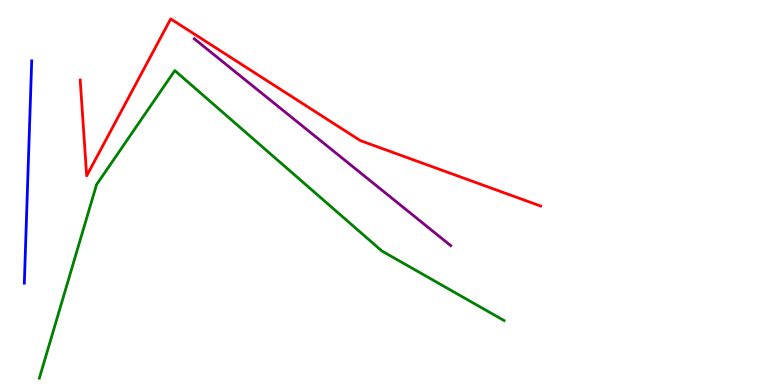[{'lines': ['blue', 'red'], 'intersections': []}, {'lines': ['green', 'red'], 'intersections': []}, {'lines': ['purple', 'red'], 'intersections': []}, {'lines': ['blue', 'green'], 'intersections': []}, {'lines': ['blue', 'purple'], 'intersections': []}, {'lines': ['green', 'purple'], 'intersections': []}]